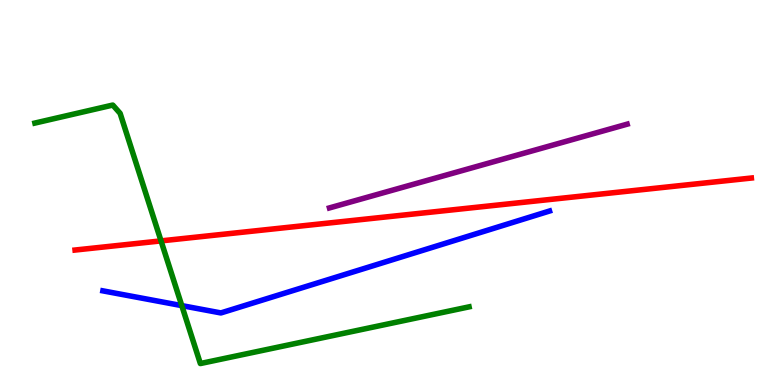[{'lines': ['blue', 'red'], 'intersections': []}, {'lines': ['green', 'red'], 'intersections': [{'x': 2.08, 'y': 3.74}]}, {'lines': ['purple', 'red'], 'intersections': []}, {'lines': ['blue', 'green'], 'intersections': [{'x': 2.35, 'y': 2.06}]}, {'lines': ['blue', 'purple'], 'intersections': []}, {'lines': ['green', 'purple'], 'intersections': []}]